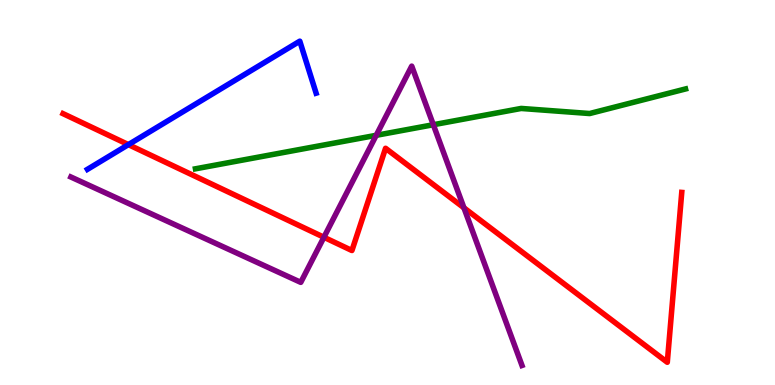[{'lines': ['blue', 'red'], 'intersections': [{'x': 1.66, 'y': 6.24}]}, {'lines': ['green', 'red'], 'intersections': []}, {'lines': ['purple', 'red'], 'intersections': [{'x': 4.18, 'y': 3.84}, {'x': 5.99, 'y': 4.6}]}, {'lines': ['blue', 'green'], 'intersections': []}, {'lines': ['blue', 'purple'], 'intersections': []}, {'lines': ['green', 'purple'], 'intersections': [{'x': 4.85, 'y': 6.49}, {'x': 5.59, 'y': 6.76}]}]